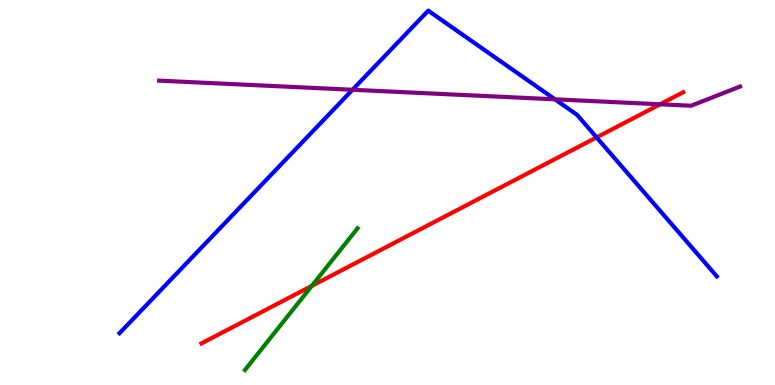[{'lines': ['blue', 'red'], 'intersections': [{'x': 7.7, 'y': 6.43}]}, {'lines': ['green', 'red'], 'intersections': [{'x': 4.02, 'y': 2.57}]}, {'lines': ['purple', 'red'], 'intersections': [{'x': 8.52, 'y': 7.29}]}, {'lines': ['blue', 'green'], 'intersections': []}, {'lines': ['blue', 'purple'], 'intersections': [{'x': 4.55, 'y': 7.67}, {'x': 7.16, 'y': 7.42}]}, {'lines': ['green', 'purple'], 'intersections': []}]